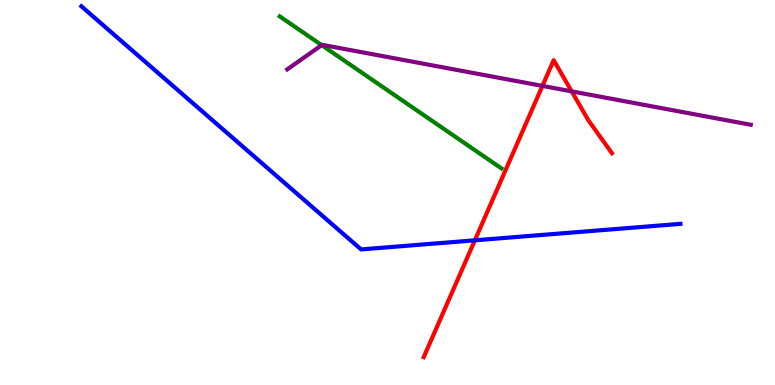[{'lines': ['blue', 'red'], 'intersections': [{'x': 6.13, 'y': 3.76}]}, {'lines': ['green', 'red'], 'intersections': []}, {'lines': ['purple', 'red'], 'intersections': [{'x': 7.0, 'y': 7.77}, {'x': 7.38, 'y': 7.63}]}, {'lines': ['blue', 'green'], 'intersections': []}, {'lines': ['blue', 'purple'], 'intersections': []}, {'lines': ['green', 'purple'], 'intersections': [{'x': 4.15, 'y': 8.83}]}]